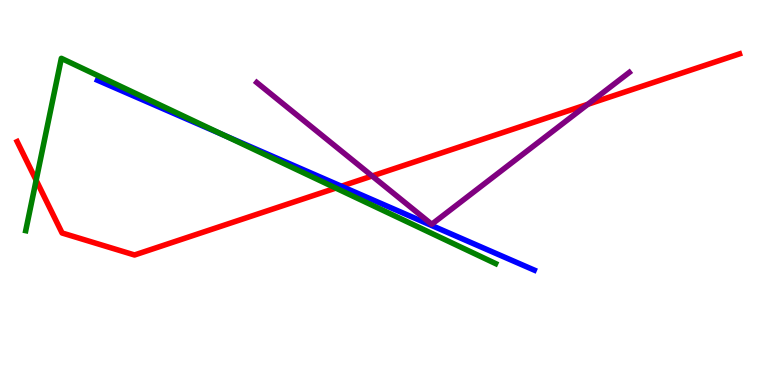[{'lines': ['blue', 'red'], 'intersections': [{'x': 4.4, 'y': 5.16}]}, {'lines': ['green', 'red'], 'intersections': [{'x': 0.466, 'y': 5.32}, {'x': 4.33, 'y': 5.12}]}, {'lines': ['purple', 'red'], 'intersections': [{'x': 4.8, 'y': 5.43}, {'x': 7.58, 'y': 7.29}]}, {'lines': ['blue', 'green'], 'intersections': [{'x': 2.89, 'y': 6.49}]}, {'lines': ['blue', 'purple'], 'intersections': []}, {'lines': ['green', 'purple'], 'intersections': []}]